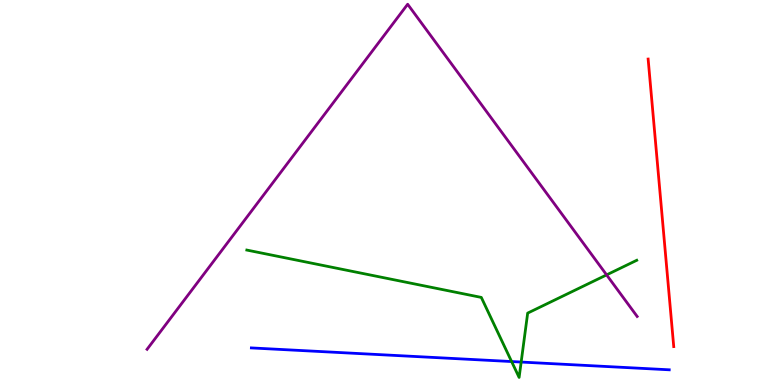[{'lines': ['blue', 'red'], 'intersections': []}, {'lines': ['green', 'red'], 'intersections': []}, {'lines': ['purple', 'red'], 'intersections': []}, {'lines': ['blue', 'green'], 'intersections': [{'x': 6.6, 'y': 0.609}, {'x': 6.72, 'y': 0.596}]}, {'lines': ['blue', 'purple'], 'intersections': []}, {'lines': ['green', 'purple'], 'intersections': [{'x': 7.83, 'y': 2.86}]}]